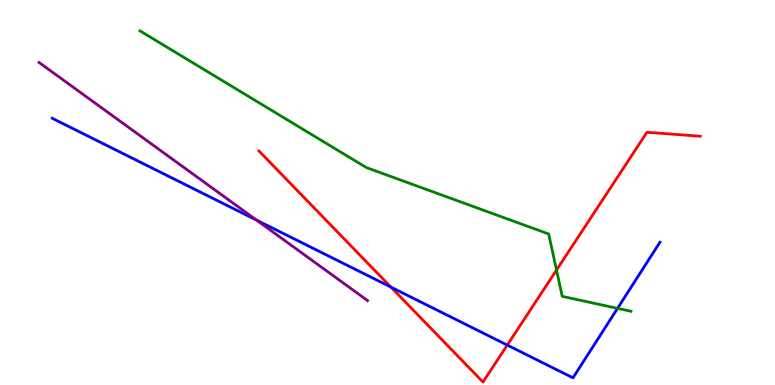[{'lines': ['blue', 'red'], 'intersections': [{'x': 5.04, 'y': 2.54}, {'x': 6.55, 'y': 1.04}]}, {'lines': ['green', 'red'], 'intersections': [{'x': 7.18, 'y': 2.99}]}, {'lines': ['purple', 'red'], 'intersections': []}, {'lines': ['blue', 'green'], 'intersections': [{'x': 7.97, 'y': 1.99}]}, {'lines': ['blue', 'purple'], 'intersections': [{'x': 3.31, 'y': 4.28}]}, {'lines': ['green', 'purple'], 'intersections': []}]